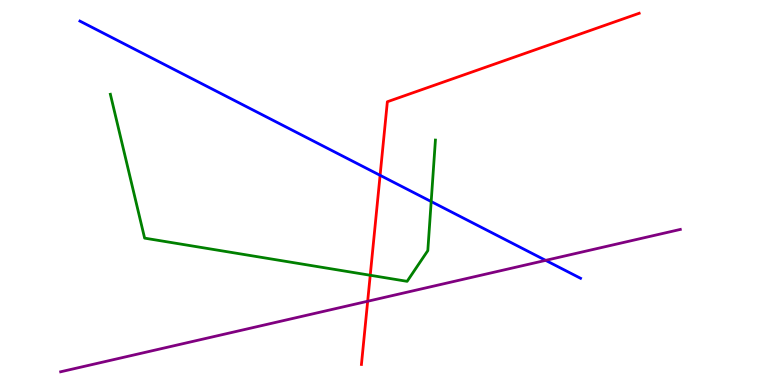[{'lines': ['blue', 'red'], 'intersections': [{'x': 4.9, 'y': 5.45}]}, {'lines': ['green', 'red'], 'intersections': [{'x': 4.78, 'y': 2.85}]}, {'lines': ['purple', 'red'], 'intersections': [{'x': 4.74, 'y': 2.18}]}, {'lines': ['blue', 'green'], 'intersections': [{'x': 5.56, 'y': 4.76}]}, {'lines': ['blue', 'purple'], 'intersections': [{'x': 7.04, 'y': 3.24}]}, {'lines': ['green', 'purple'], 'intersections': []}]